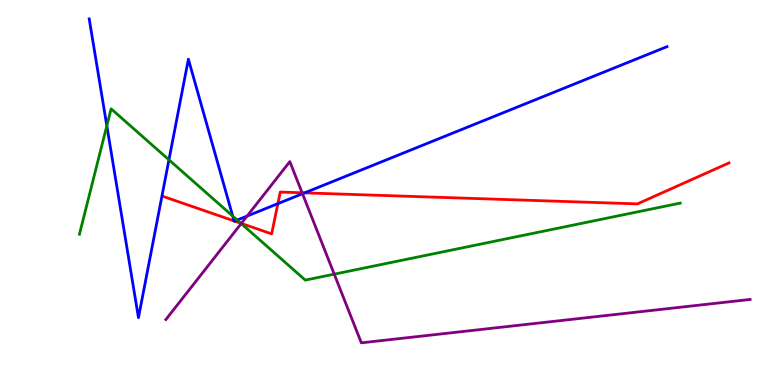[{'lines': ['blue', 'red'], 'intersections': [{'x': 3.02, 'y': 4.26}, {'x': 3.03, 'y': 4.26}, {'x': 3.59, 'y': 4.71}, {'x': 3.93, 'y': 4.99}]}, {'lines': ['green', 'red'], 'intersections': [{'x': 3.11, 'y': 4.2}]}, {'lines': ['purple', 'red'], 'intersections': [{'x': 3.11, 'y': 4.2}, {'x': 3.9, 'y': 4.99}]}, {'lines': ['blue', 'green'], 'intersections': [{'x': 1.38, 'y': 6.73}, {'x': 2.18, 'y': 5.85}, {'x': 3.0, 'y': 4.39}, {'x': 3.06, 'y': 4.28}]}, {'lines': ['blue', 'purple'], 'intersections': [{'x': 3.19, 'y': 4.39}, {'x': 3.9, 'y': 4.97}]}, {'lines': ['green', 'purple'], 'intersections': [{'x': 3.11, 'y': 4.19}, {'x': 4.31, 'y': 2.88}]}]